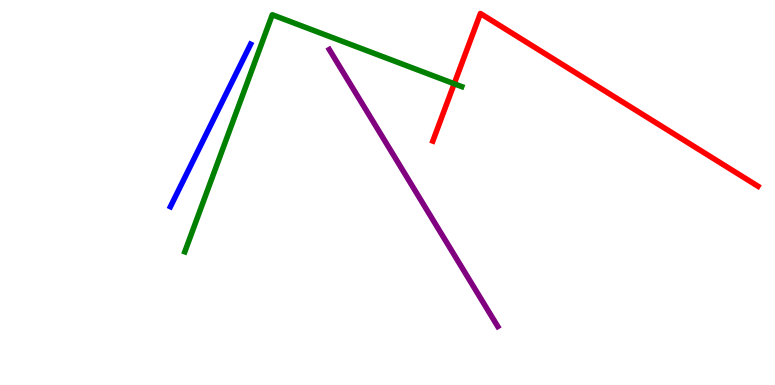[{'lines': ['blue', 'red'], 'intersections': []}, {'lines': ['green', 'red'], 'intersections': [{'x': 5.86, 'y': 7.82}]}, {'lines': ['purple', 'red'], 'intersections': []}, {'lines': ['blue', 'green'], 'intersections': []}, {'lines': ['blue', 'purple'], 'intersections': []}, {'lines': ['green', 'purple'], 'intersections': []}]